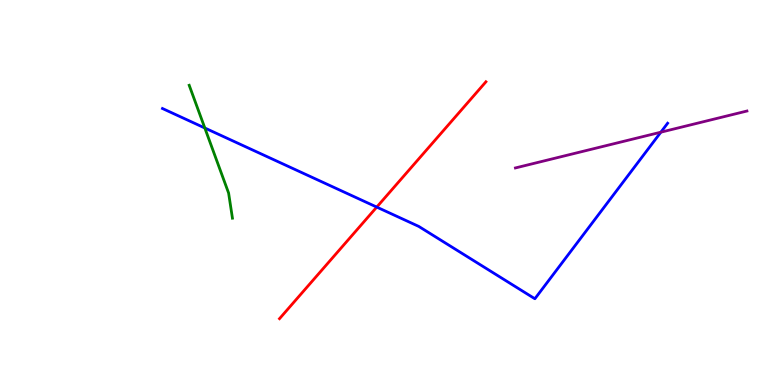[{'lines': ['blue', 'red'], 'intersections': [{'x': 4.86, 'y': 4.62}]}, {'lines': ['green', 'red'], 'intersections': []}, {'lines': ['purple', 'red'], 'intersections': []}, {'lines': ['blue', 'green'], 'intersections': [{'x': 2.64, 'y': 6.68}]}, {'lines': ['blue', 'purple'], 'intersections': [{'x': 8.53, 'y': 6.57}]}, {'lines': ['green', 'purple'], 'intersections': []}]